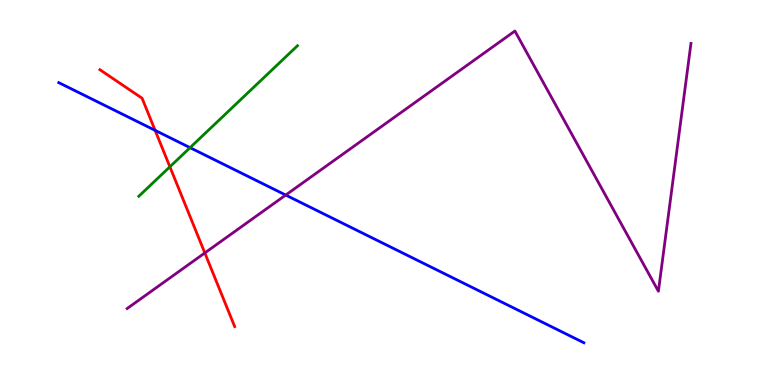[{'lines': ['blue', 'red'], 'intersections': [{'x': 2.0, 'y': 6.61}]}, {'lines': ['green', 'red'], 'intersections': [{'x': 2.19, 'y': 5.67}]}, {'lines': ['purple', 'red'], 'intersections': [{'x': 2.64, 'y': 3.43}]}, {'lines': ['blue', 'green'], 'intersections': [{'x': 2.45, 'y': 6.16}]}, {'lines': ['blue', 'purple'], 'intersections': [{'x': 3.69, 'y': 4.93}]}, {'lines': ['green', 'purple'], 'intersections': []}]